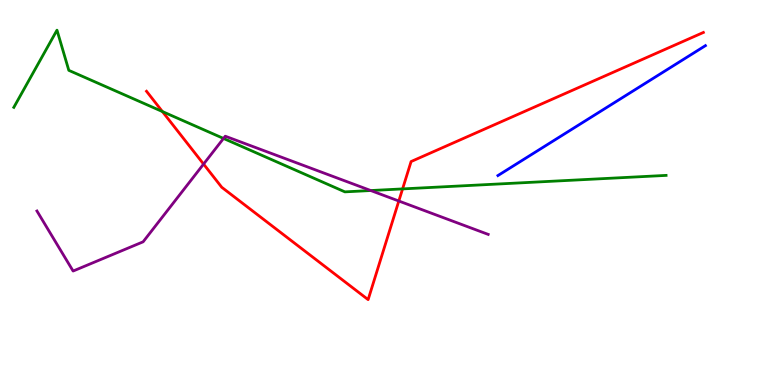[{'lines': ['blue', 'red'], 'intersections': []}, {'lines': ['green', 'red'], 'intersections': [{'x': 2.1, 'y': 7.1}, {'x': 5.19, 'y': 5.09}]}, {'lines': ['purple', 'red'], 'intersections': [{'x': 2.63, 'y': 5.74}, {'x': 5.15, 'y': 4.78}]}, {'lines': ['blue', 'green'], 'intersections': []}, {'lines': ['blue', 'purple'], 'intersections': []}, {'lines': ['green', 'purple'], 'intersections': [{'x': 2.88, 'y': 6.4}, {'x': 4.78, 'y': 5.05}]}]